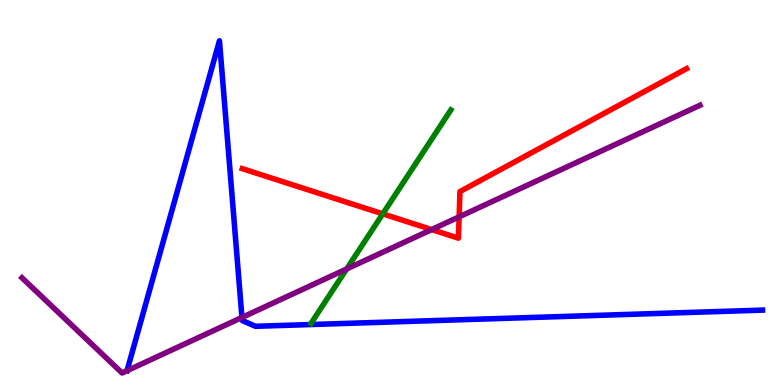[{'lines': ['blue', 'red'], 'intersections': []}, {'lines': ['green', 'red'], 'intersections': [{'x': 4.94, 'y': 4.45}]}, {'lines': ['purple', 'red'], 'intersections': [{'x': 5.57, 'y': 4.04}, {'x': 5.92, 'y': 4.37}]}, {'lines': ['blue', 'green'], 'intersections': []}, {'lines': ['blue', 'purple'], 'intersections': [{'x': 3.12, 'y': 1.75}]}, {'lines': ['green', 'purple'], 'intersections': [{'x': 4.47, 'y': 3.01}]}]